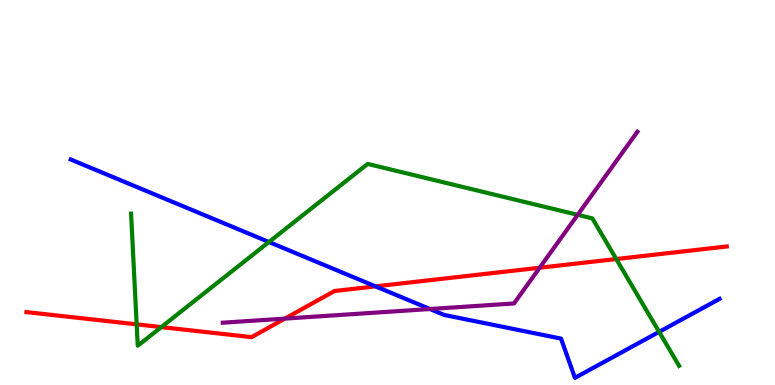[{'lines': ['blue', 'red'], 'intersections': [{'x': 4.85, 'y': 2.56}]}, {'lines': ['green', 'red'], 'intersections': [{'x': 1.76, 'y': 1.58}, {'x': 2.08, 'y': 1.5}, {'x': 7.95, 'y': 3.27}]}, {'lines': ['purple', 'red'], 'intersections': [{'x': 3.68, 'y': 1.72}, {'x': 6.96, 'y': 3.05}]}, {'lines': ['blue', 'green'], 'intersections': [{'x': 3.47, 'y': 3.71}, {'x': 8.5, 'y': 1.38}]}, {'lines': ['blue', 'purple'], 'intersections': [{'x': 5.55, 'y': 1.97}]}, {'lines': ['green', 'purple'], 'intersections': [{'x': 7.45, 'y': 4.42}]}]